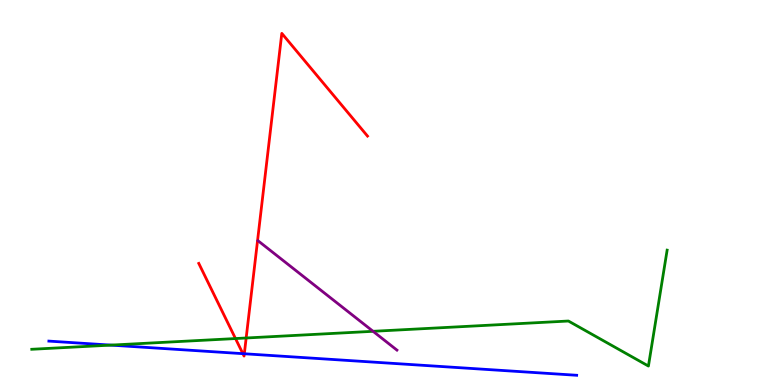[{'lines': ['blue', 'red'], 'intersections': [{'x': 3.13, 'y': 0.814}, {'x': 3.15, 'y': 0.812}]}, {'lines': ['green', 'red'], 'intersections': [{'x': 3.04, 'y': 1.21}, {'x': 3.18, 'y': 1.22}]}, {'lines': ['purple', 'red'], 'intersections': []}, {'lines': ['blue', 'green'], 'intersections': [{'x': 1.43, 'y': 1.04}]}, {'lines': ['blue', 'purple'], 'intersections': []}, {'lines': ['green', 'purple'], 'intersections': [{'x': 4.81, 'y': 1.39}]}]